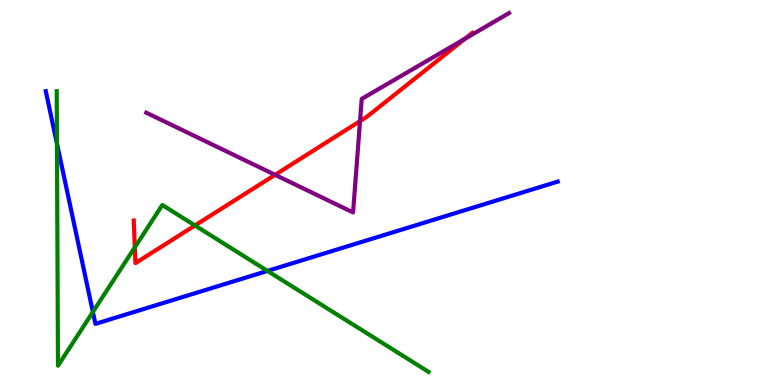[{'lines': ['blue', 'red'], 'intersections': []}, {'lines': ['green', 'red'], 'intersections': [{'x': 1.74, 'y': 3.57}, {'x': 2.52, 'y': 4.14}]}, {'lines': ['purple', 'red'], 'intersections': [{'x': 3.55, 'y': 5.46}, {'x': 4.65, 'y': 6.85}, {'x': 6.0, 'y': 8.99}]}, {'lines': ['blue', 'green'], 'intersections': [{'x': 0.735, 'y': 6.27}, {'x': 1.2, 'y': 1.9}, {'x': 3.45, 'y': 2.96}]}, {'lines': ['blue', 'purple'], 'intersections': []}, {'lines': ['green', 'purple'], 'intersections': []}]